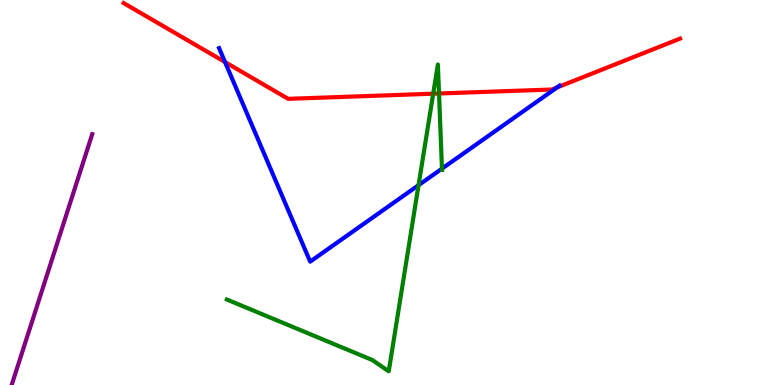[{'lines': ['blue', 'red'], 'intersections': [{'x': 2.9, 'y': 8.39}, {'x': 7.19, 'y': 7.73}]}, {'lines': ['green', 'red'], 'intersections': [{'x': 5.59, 'y': 7.57}, {'x': 5.66, 'y': 7.57}]}, {'lines': ['purple', 'red'], 'intersections': []}, {'lines': ['blue', 'green'], 'intersections': [{'x': 5.4, 'y': 5.19}, {'x': 5.7, 'y': 5.62}]}, {'lines': ['blue', 'purple'], 'intersections': []}, {'lines': ['green', 'purple'], 'intersections': []}]